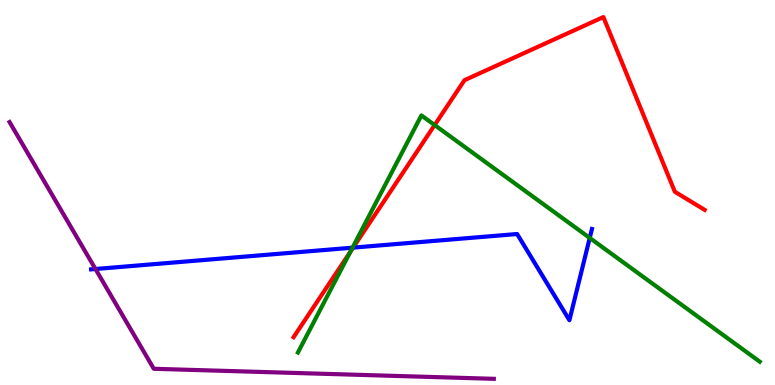[{'lines': ['blue', 'red'], 'intersections': [{'x': 4.56, 'y': 3.57}]}, {'lines': ['green', 'red'], 'intersections': [{'x': 4.52, 'y': 3.46}, {'x': 5.61, 'y': 6.75}]}, {'lines': ['purple', 'red'], 'intersections': []}, {'lines': ['blue', 'green'], 'intersections': [{'x': 4.55, 'y': 3.57}, {'x': 7.61, 'y': 3.82}]}, {'lines': ['blue', 'purple'], 'intersections': [{'x': 1.23, 'y': 3.01}]}, {'lines': ['green', 'purple'], 'intersections': []}]